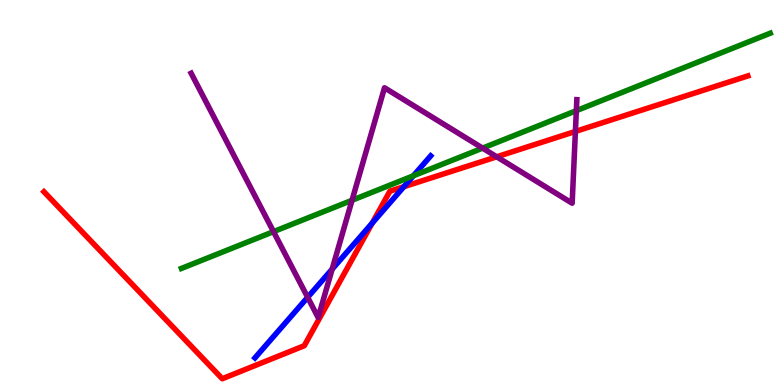[{'lines': ['blue', 'red'], 'intersections': [{'x': 4.8, 'y': 4.21}, {'x': 5.21, 'y': 5.15}]}, {'lines': ['green', 'red'], 'intersections': []}, {'lines': ['purple', 'red'], 'intersections': [{'x': 6.41, 'y': 5.93}, {'x': 7.42, 'y': 6.59}]}, {'lines': ['blue', 'green'], 'intersections': [{'x': 5.33, 'y': 5.43}]}, {'lines': ['blue', 'purple'], 'intersections': [{'x': 3.97, 'y': 2.28}, {'x': 4.29, 'y': 3.01}]}, {'lines': ['green', 'purple'], 'intersections': [{'x': 3.53, 'y': 3.98}, {'x': 4.54, 'y': 4.8}, {'x': 6.23, 'y': 6.15}, {'x': 7.44, 'y': 7.13}]}]